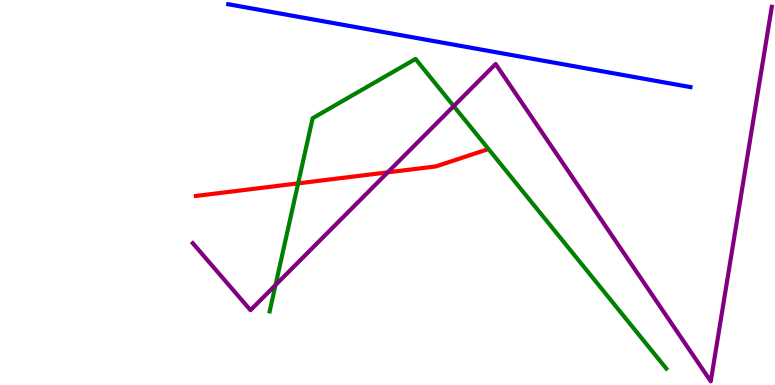[{'lines': ['blue', 'red'], 'intersections': []}, {'lines': ['green', 'red'], 'intersections': [{'x': 3.85, 'y': 5.24}]}, {'lines': ['purple', 'red'], 'intersections': [{'x': 5.0, 'y': 5.52}]}, {'lines': ['blue', 'green'], 'intersections': []}, {'lines': ['blue', 'purple'], 'intersections': []}, {'lines': ['green', 'purple'], 'intersections': [{'x': 3.56, 'y': 2.6}, {'x': 5.85, 'y': 7.24}]}]